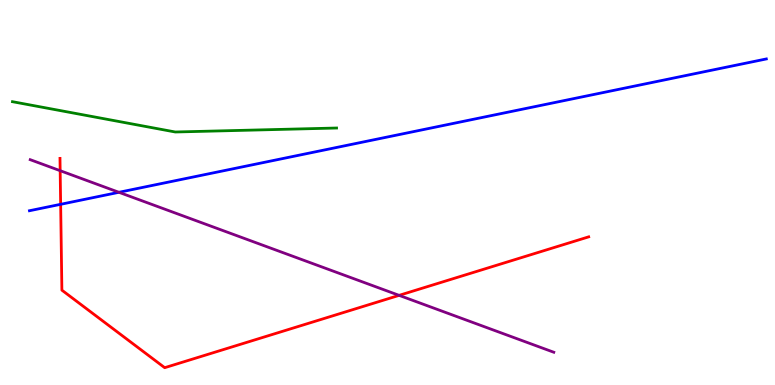[{'lines': ['blue', 'red'], 'intersections': [{'x': 0.783, 'y': 4.69}]}, {'lines': ['green', 'red'], 'intersections': []}, {'lines': ['purple', 'red'], 'intersections': [{'x': 0.776, 'y': 5.57}, {'x': 5.15, 'y': 2.33}]}, {'lines': ['blue', 'green'], 'intersections': []}, {'lines': ['blue', 'purple'], 'intersections': [{'x': 1.53, 'y': 5.01}]}, {'lines': ['green', 'purple'], 'intersections': []}]